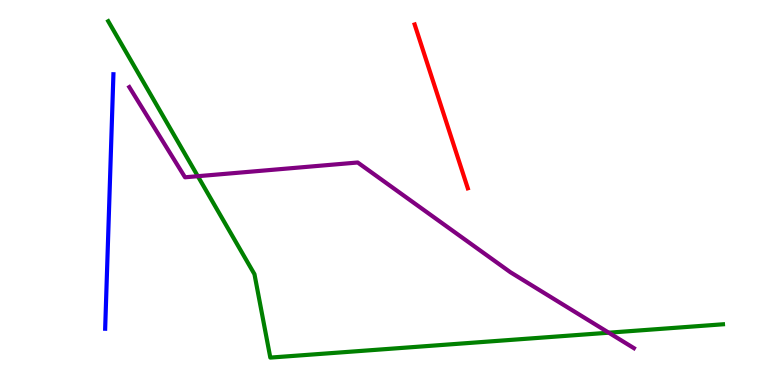[{'lines': ['blue', 'red'], 'intersections': []}, {'lines': ['green', 'red'], 'intersections': []}, {'lines': ['purple', 'red'], 'intersections': []}, {'lines': ['blue', 'green'], 'intersections': []}, {'lines': ['blue', 'purple'], 'intersections': []}, {'lines': ['green', 'purple'], 'intersections': [{'x': 2.55, 'y': 5.42}, {'x': 7.86, 'y': 1.36}]}]